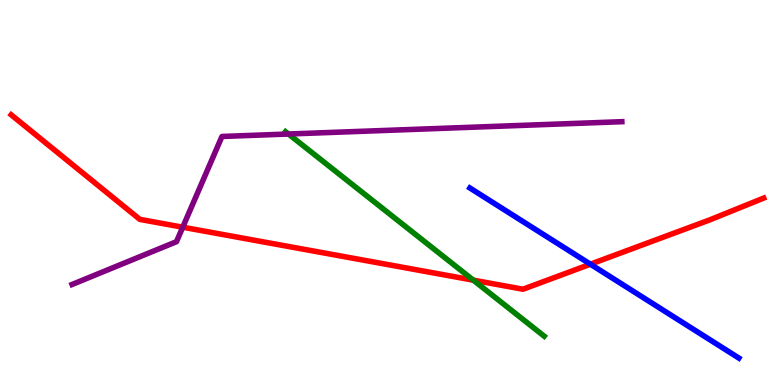[{'lines': ['blue', 'red'], 'intersections': [{'x': 7.62, 'y': 3.14}]}, {'lines': ['green', 'red'], 'intersections': [{'x': 6.11, 'y': 2.72}]}, {'lines': ['purple', 'red'], 'intersections': [{'x': 2.36, 'y': 4.1}]}, {'lines': ['blue', 'green'], 'intersections': []}, {'lines': ['blue', 'purple'], 'intersections': []}, {'lines': ['green', 'purple'], 'intersections': [{'x': 3.72, 'y': 6.52}]}]